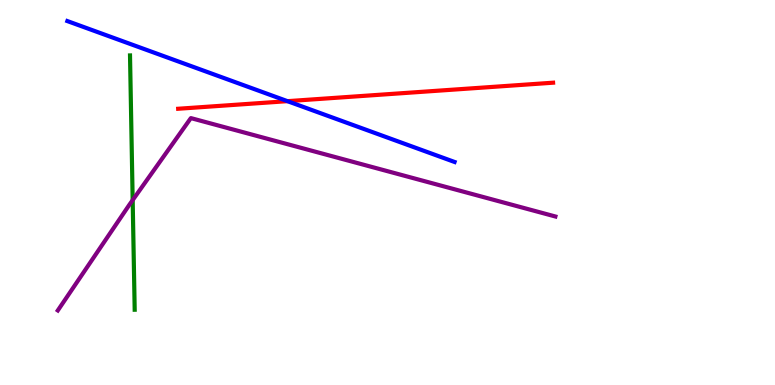[{'lines': ['blue', 'red'], 'intersections': [{'x': 3.71, 'y': 7.37}]}, {'lines': ['green', 'red'], 'intersections': []}, {'lines': ['purple', 'red'], 'intersections': []}, {'lines': ['blue', 'green'], 'intersections': []}, {'lines': ['blue', 'purple'], 'intersections': []}, {'lines': ['green', 'purple'], 'intersections': [{'x': 1.71, 'y': 4.8}]}]